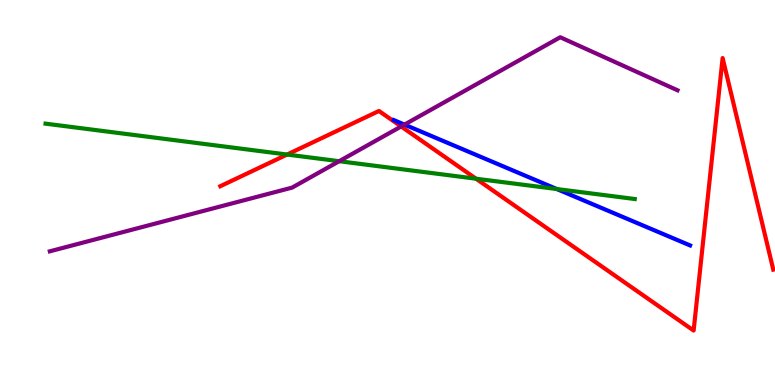[{'lines': ['blue', 'red'], 'intersections': []}, {'lines': ['green', 'red'], 'intersections': [{'x': 3.7, 'y': 5.99}, {'x': 6.14, 'y': 5.36}]}, {'lines': ['purple', 'red'], 'intersections': [{'x': 5.18, 'y': 6.72}]}, {'lines': ['blue', 'green'], 'intersections': [{'x': 7.18, 'y': 5.09}]}, {'lines': ['blue', 'purple'], 'intersections': [{'x': 5.22, 'y': 6.76}]}, {'lines': ['green', 'purple'], 'intersections': [{'x': 4.38, 'y': 5.81}]}]